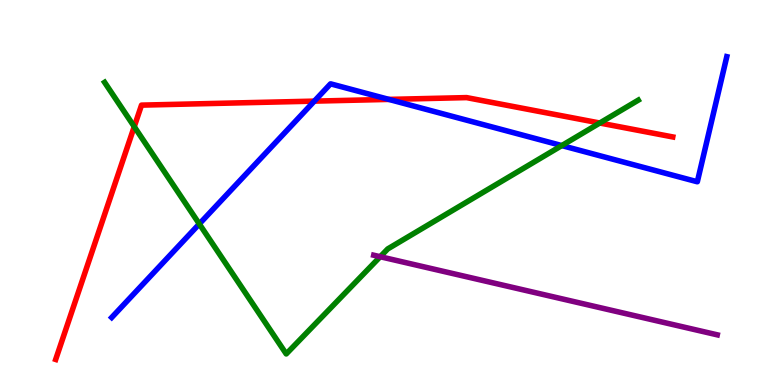[{'lines': ['blue', 'red'], 'intersections': [{'x': 4.06, 'y': 7.37}, {'x': 5.02, 'y': 7.42}]}, {'lines': ['green', 'red'], 'intersections': [{'x': 1.73, 'y': 6.71}, {'x': 7.74, 'y': 6.8}]}, {'lines': ['purple', 'red'], 'intersections': []}, {'lines': ['blue', 'green'], 'intersections': [{'x': 2.57, 'y': 4.18}, {'x': 7.25, 'y': 6.22}]}, {'lines': ['blue', 'purple'], 'intersections': []}, {'lines': ['green', 'purple'], 'intersections': [{'x': 4.91, 'y': 3.33}]}]